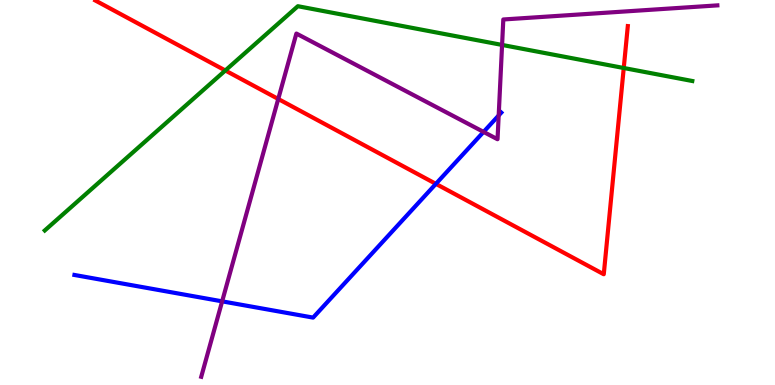[{'lines': ['blue', 'red'], 'intersections': [{'x': 5.62, 'y': 5.22}]}, {'lines': ['green', 'red'], 'intersections': [{'x': 2.91, 'y': 8.17}, {'x': 8.05, 'y': 8.23}]}, {'lines': ['purple', 'red'], 'intersections': [{'x': 3.59, 'y': 7.43}]}, {'lines': ['blue', 'green'], 'intersections': []}, {'lines': ['blue', 'purple'], 'intersections': [{'x': 2.87, 'y': 2.17}, {'x': 6.24, 'y': 6.57}, {'x': 6.43, 'y': 7.0}]}, {'lines': ['green', 'purple'], 'intersections': [{'x': 6.48, 'y': 8.83}]}]